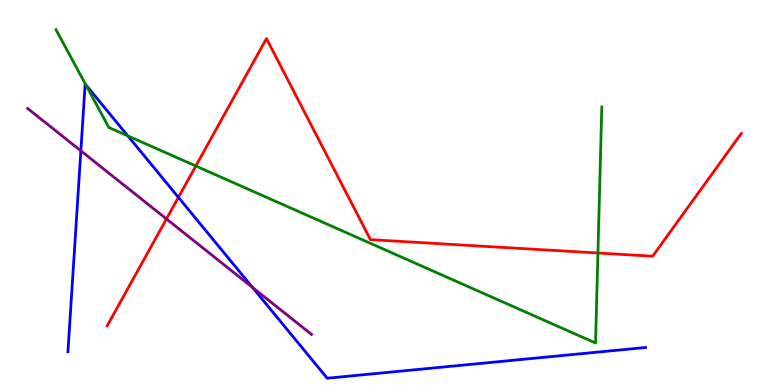[{'lines': ['blue', 'red'], 'intersections': [{'x': 2.3, 'y': 4.87}]}, {'lines': ['green', 'red'], 'intersections': [{'x': 2.53, 'y': 5.69}, {'x': 7.72, 'y': 3.43}]}, {'lines': ['purple', 'red'], 'intersections': [{'x': 2.15, 'y': 4.31}]}, {'lines': ['blue', 'green'], 'intersections': [{'x': 1.11, 'y': 7.8}, {'x': 1.65, 'y': 6.47}]}, {'lines': ['blue', 'purple'], 'intersections': [{'x': 1.04, 'y': 6.08}, {'x': 3.26, 'y': 2.53}]}, {'lines': ['green', 'purple'], 'intersections': []}]